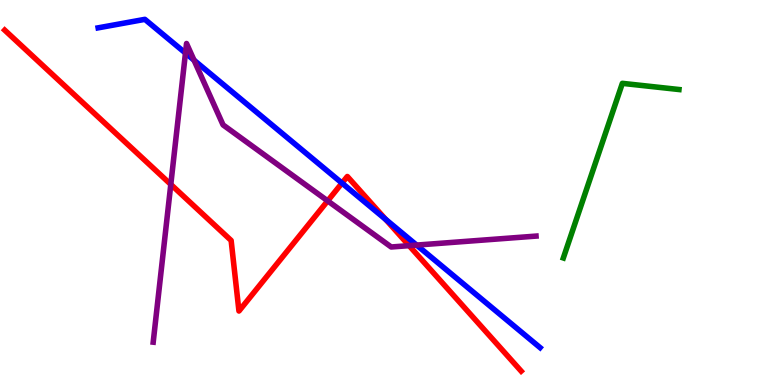[{'lines': ['blue', 'red'], 'intersections': [{'x': 4.41, 'y': 5.24}, {'x': 4.98, 'y': 4.3}]}, {'lines': ['green', 'red'], 'intersections': []}, {'lines': ['purple', 'red'], 'intersections': [{'x': 2.2, 'y': 5.21}, {'x': 4.23, 'y': 4.78}, {'x': 5.28, 'y': 3.62}]}, {'lines': ['blue', 'green'], 'intersections': []}, {'lines': ['blue', 'purple'], 'intersections': [{'x': 2.39, 'y': 8.62}, {'x': 2.5, 'y': 8.44}, {'x': 5.38, 'y': 3.63}]}, {'lines': ['green', 'purple'], 'intersections': []}]